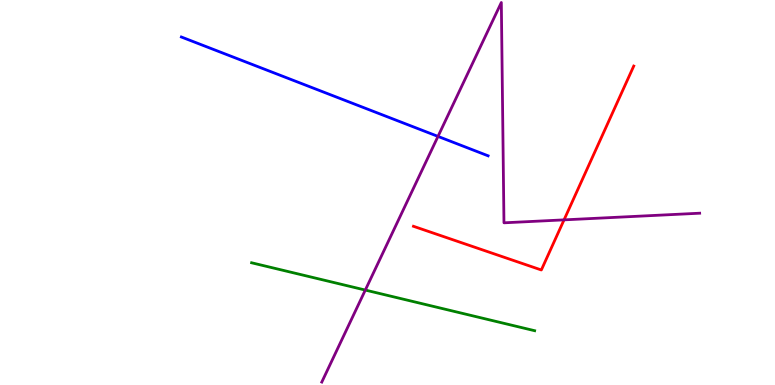[{'lines': ['blue', 'red'], 'intersections': []}, {'lines': ['green', 'red'], 'intersections': []}, {'lines': ['purple', 'red'], 'intersections': [{'x': 7.28, 'y': 4.29}]}, {'lines': ['blue', 'green'], 'intersections': []}, {'lines': ['blue', 'purple'], 'intersections': [{'x': 5.65, 'y': 6.46}]}, {'lines': ['green', 'purple'], 'intersections': [{'x': 4.71, 'y': 2.47}]}]